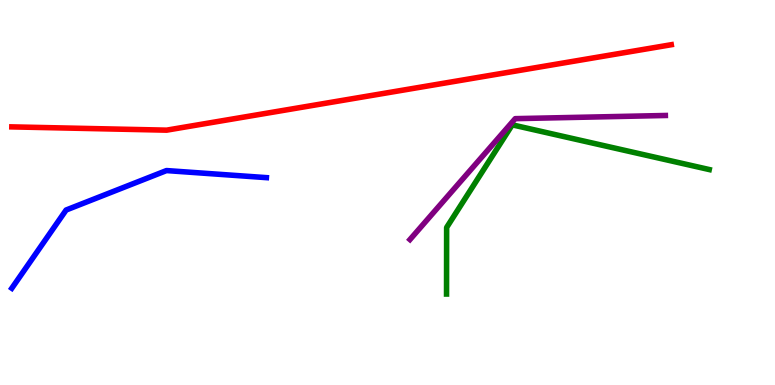[{'lines': ['blue', 'red'], 'intersections': []}, {'lines': ['green', 'red'], 'intersections': []}, {'lines': ['purple', 'red'], 'intersections': []}, {'lines': ['blue', 'green'], 'intersections': []}, {'lines': ['blue', 'purple'], 'intersections': []}, {'lines': ['green', 'purple'], 'intersections': []}]